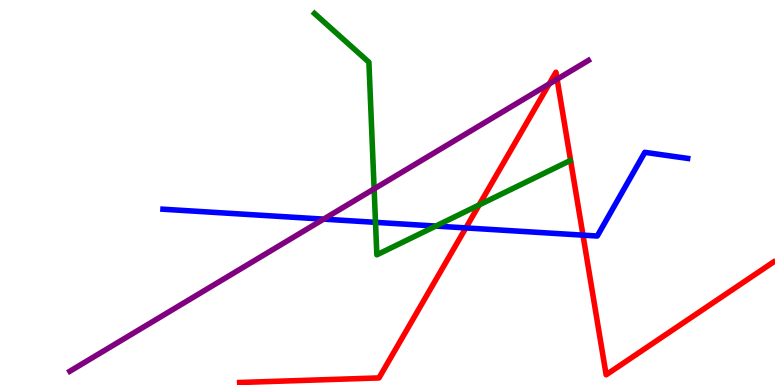[{'lines': ['blue', 'red'], 'intersections': [{'x': 6.01, 'y': 4.08}, {'x': 7.52, 'y': 3.89}]}, {'lines': ['green', 'red'], 'intersections': [{'x': 6.18, 'y': 4.68}]}, {'lines': ['purple', 'red'], 'intersections': [{'x': 7.09, 'y': 7.82}, {'x': 7.19, 'y': 7.94}]}, {'lines': ['blue', 'green'], 'intersections': [{'x': 4.85, 'y': 4.22}, {'x': 5.62, 'y': 4.13}]}, {'lines': ['blue', 'purple'], 'intersections': [{'x': 4.18, 'y': 4.31}]}, {'lines': ['green', 'purple'], 'intersections': [{'x': 4.83, 'y': 5.09}]}]